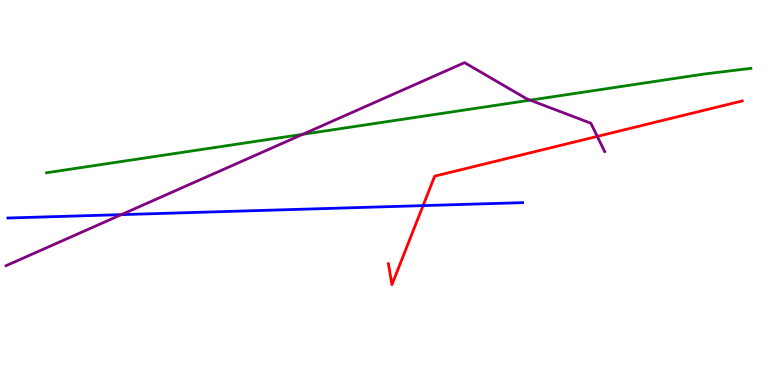[{'lines': ['blue', 'red'], 'intersections': [{'x': 5.46, 'y': 4.66}]}, {'lines': ['green', 'red'], 'intersections': []}, {'lines': ['purple', 'red'], 'intersections': [{'x': 7.71, 'y': 6.46}]}, {'lines': ['blue', 'green'], 'intersections': []}, {'lines': ['blue', 'purple'], 'intersections': [{'x': 1.57, 'y': 4.43}]}, {'lines': ['green', 'purple'], 'intersections': [{'x': 3.91, 'y': 6.51}, {'x': 6.84, 'y': 7.4}]}]